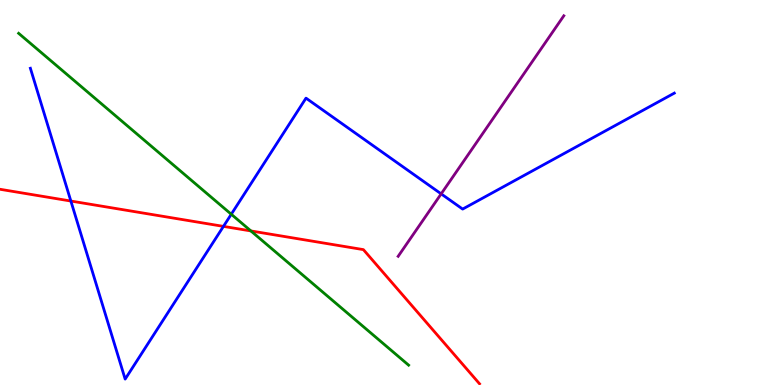[{'lines': ['blue', 'red'], 'intersections': [{'x': 0.914, 'y': 4.78}, {'x': 2.88, 'y': 4.12}]}, {'lines': ['green', 'red'], 'intersections': [{'x': 3.24, 'y': 4.0}]}, {'lines': ['purple', 'red'], 'intersections': []}, {'lines': ['blue', 'green'], 'intersections': [{'x': 2.98, 'y': 4.44}]}, {'lines': ['blue', 'purple'], 'intersections': [{'x': 5.69, 'y': 4.96}]}, {'lines': ['green', 'purple'], 'intersections': []}]